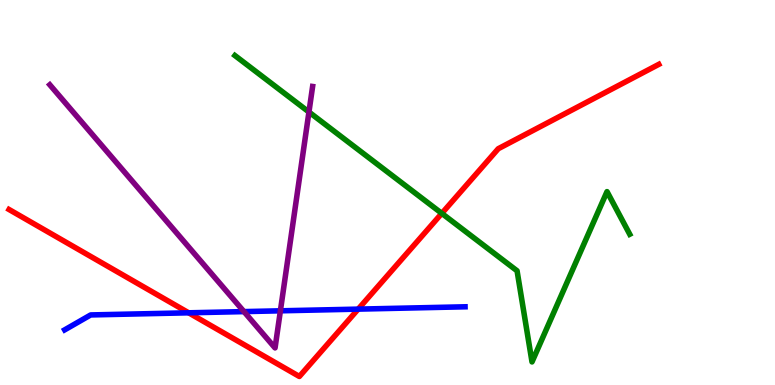[{'lines': ['blue', 'red'], 'intersections': [{'x': 2.43, 'y': 1.88}, {'x': 4.62, 'y': 1.97}]}, {'lines': ['green', 'red'], 'intersections': [{'x': 5.7, 'y': 4.46}]}, {'lines': ['purple', 'red'], 'intersections': []}, {'lines': ['blue', 'green'], 'intersections': []}, {'lines': ['blue', 'purple'], 'intersections': [{'x': 3.15, 'y': 1.91}, {'x': 3.62, 'y': 1.93}]}, {'lines': ['green', 'purple'], 'intersections': [{'x': 3.99, 'y': 7.09}]}]